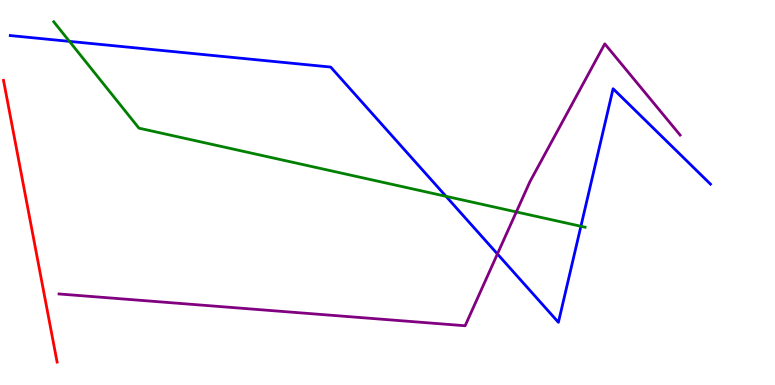[{'lines': ['blue', 'red'], 'intersections': []}, {'lines': ['green', 'red'], 'intersections': []}, {'lines': ['purple', 'red'], 'intersections': []}, {'lines': ['blue', 'green'], 'intersections': [{'x': 0.896, 'y': 8.93}, {'x': 5.75, 'y': 4.9}, {'x': 7.5, 'y': 4.12}]}, {'lines': ['blue', 'purple'], 'intersections': [{'x': 6.42, 'y': 3.4}]}, {'lines': ['green', 'purple'], 'intersections': [{'x': 6.66, 'y': 4.5}]}]